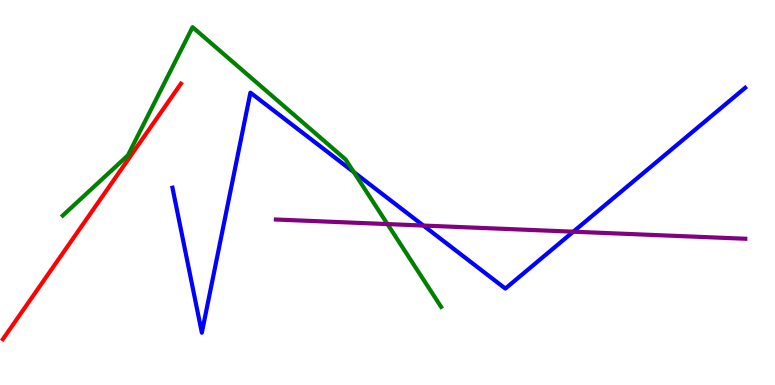[{'lines': ['blue', 'red'], 'intersections': []}, {'lines': ['green', 'red'], 'intersections': []}, {'lines': ['purple', 'red'], 'intersections': []}, {'lines': ['blue', 'green'], 'intersections': [{'x': 4.56, 'y': 5.53}]}, {'lines': ['blue', 'purple'], 'intersections': [{'x': 5.46, 'y': 4.14}, {'x': 7.4, 'y': 3.98}]}, {'lines': ['green', 'purple'], 'intersections': [{'x': 5.0, 'y': 4.18}]}]